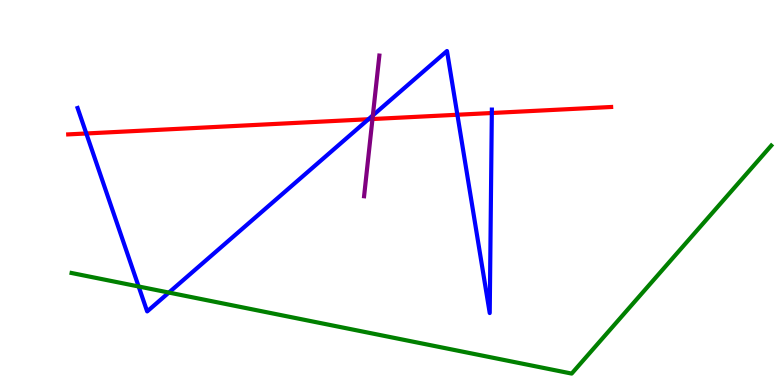[{'lines': ['blue', 'red'], 'intersections': [{'x': 1.11, 'y': 6.53}, {'x': 4.75, 'y': 6.9}, {'x': 5.9, 'y': 7.02}, {'x': 6.35, 'y': 7.06}]}, {'lines': ['green', 'red'], 'intersections': []}, {'lines': ['purple', 'red'], 'intersections': [{'x': 4.81, 'y': 6.91}]}, {'lines': ['blue', 'green'], 'intersections': [{'x': 1.79, 'y': 2.56}, {'x': 2.18, 'y': 2.4}]}, {'lines': ['blue', 'purple'], 'intersections': [{'x': 4.81, 'y': 7.0}]}, {'lines': ['green', 'purple'], 'intersections': []}]